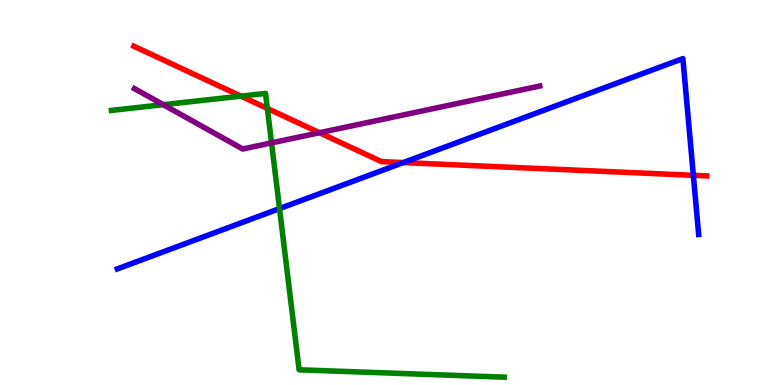[{'lines': ['blue', 'red'], 'intersections': [{'x': 5.2, 'y': 5.78}, {'x': 8.95, 'y': 5.45}]}, {'lines': ['green', 'red'], 'intersections': [{'x': 3.11, 'y': 7.5}, {'x': 3.45, 'y': 7.18}]}, {'lines': ['purple', 'red'], 'intersections': [{'x': 4.12, 'y': 6.55}]}, {'lines': ['blue', 'green'], 'intersections': [{'x': 3.61, 'y': 4.58}]}, {'lines': ['blue', 'purple'], 'intersections': []}, {'lines': ['green', 'purple'], 'intersections': [{'x': 2.11, 'y': 7.28}, {'x': 3.5, 'y': 6.29}]}]